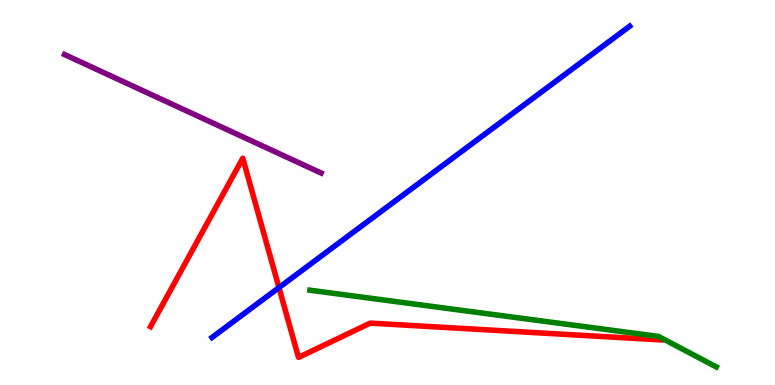[{'lines': ['blue', 'red'], 'intersections': [{'x': 3.6, 'y': 2.53}]}, {'lines': ['green', 'red'], 'intersections': []}, {'lines': ['purple', 'red'], 'intersections': []}, {'lines': ['blue', 'green'], 'intersections': []}, {'lines': ['blue', 'purple'], 'intersections': []}, {'lines': ['green', 'purple'], 'intersections': []}]